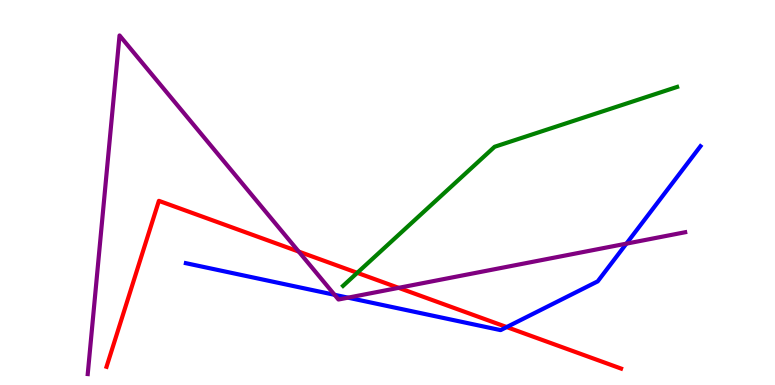[{'lines': ['blue', 'red'], 'intersections': [{'x': 6.54, 'y': 1.51}]}, {'lines': ['green', 'red'], 'intersections': [{'x': 4.61, 'y': 2.91}]}, {'lines': ['purple', 'red'], 'intersections': [{'x': 3.85, 'y': 3.47}, {'x': 5.14, 'y': 2.52}]}, {'lines': ['blue', 'green'], 'intersections': []}, {'lines': ['blue', 'purple'], 'intersections': [{'x': 4.32, 'y': 2.34}, {'x': 4.49, 'y': 2.27}, {'x': 8.08, 'y': 3.67}]}, {'lines': ['green', 'purple'], 'intersections': []}]